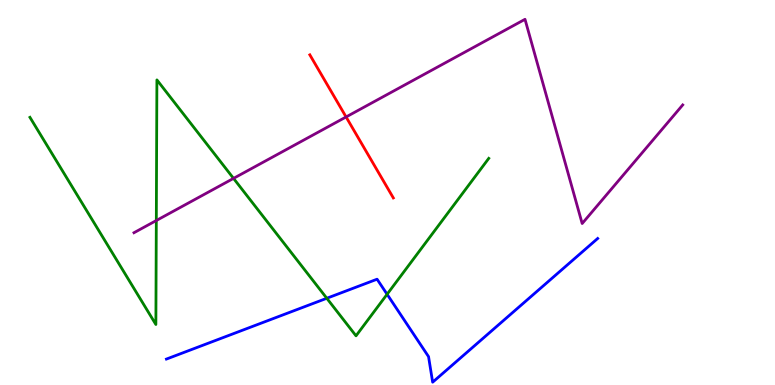[{'lines': ['blue', 'red'], 'intersections': []}, {'lines': ['green', 'red'], 'intersections': []}, {'lines': ['purple', 'red'], 'intersections': [{'x': 4.47, 'y': 6.96}]}, {'lines': ['blue', 'green'], 'intersections': [{'x': 4.22, 'y': 2.25}, {'x': 4.99, 'y': 2.36}]}, {'lines': ['blue', 'purple'], 'intersections': []}, {'lines': ['green', 'purple'], 'intersections': [{'x': 2.02, 'y': 4.27}, {'x': 3.01, 'y': 5.37}]}]